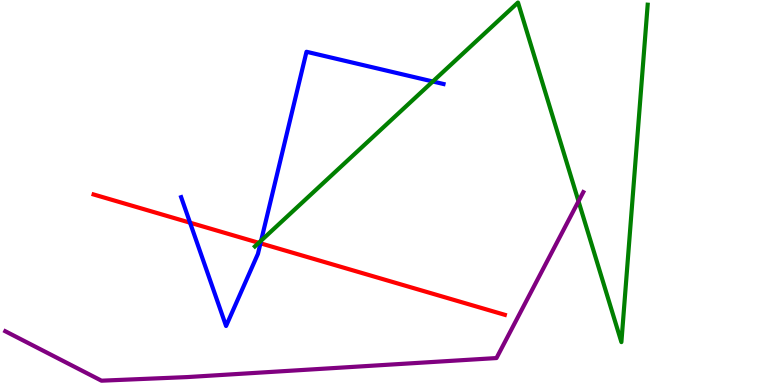[{'lines': ['blue', 'red'], 'intersections': [{'x': 2.45, 'y': 4.22}, {'x': 3.36, 'y': 3.68}]}, {'lines': ['green', 'red'], 'intersections': [{'x': 3.34, 'y': 3.69}]}, {'lines': ['purple', 'red'], 'intersections': []}, {'lines': ['blue', 'green'], 'intersections': [{'x': 3.37, 'y': 3.75}, {'x': 5.58, 'y': 7.88}]}, {'lines': ['blue', 'purple'], 'intersections': []}, {'lines': ['green', 'purple'], 'intersections': [{'x': 7.46, 'y': 4.77}]}]